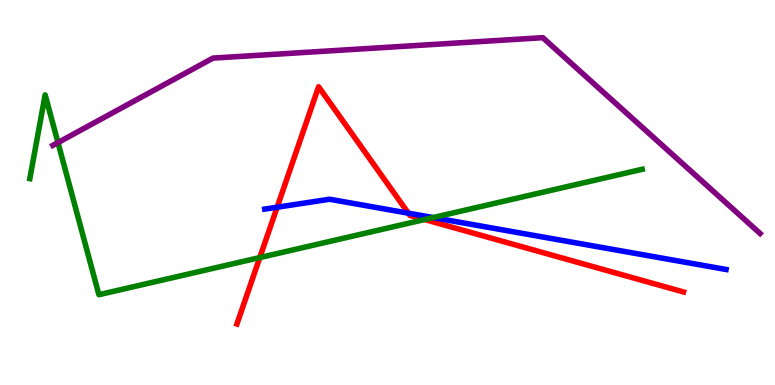[{'lines': ['blue', 'red'], 'intersections': [{'x': 3.58, 'y': 4.62}, {'x': 5.27, 'y': 4.46}]}, {'lines': ['green', 'red'], 'intersections': [{'x': 3.35, 'y': 3.31}, {'x': 5.48, 'y': 4.3}]}, {'lines': ['purple', 'red'], 'intersections': []}, {'lines': ['blue', 'green'], 'intersections': [{'x': 5.59, 'y': 4.35}]}, {'lines': ['blue', 'purple'], 'intersections': []}, {'lines': ['green', 'purple'], 'intersections': [{'x': 0.748, 'y': 6.3}]}]